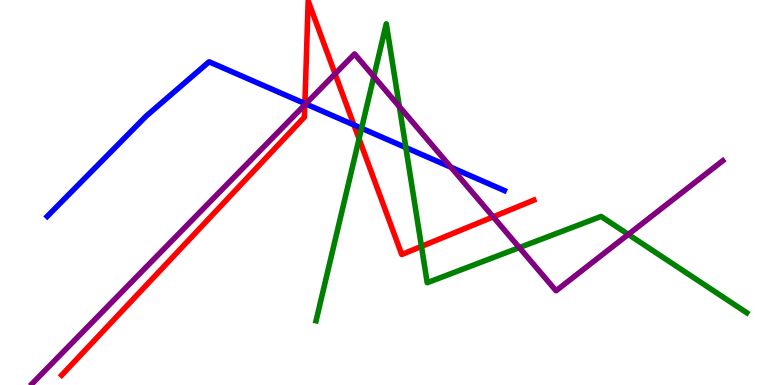[{'lines': ['blue', 'red'], 'intersections': [{'x': 3.93, 'y': 7.31}, {'x': 4.57, 'y': 6.75}]}, {'lines': ['green', 'red'], 'intersections': [{'x': 4.63, 'y': 6.39}, {'x': 5.44, 'y': 3.6}]}, {'lines': ['purple', 'red'], 'intersections': [{'x': 3.93, 'y': 7.28}, {'x': 4.32, 'y': 8.08}, {'x': 6.36, 'y': 4.37}]}, {'lines': ['blue', 'green'], 'intersections': [{'x': 4.67, 'y': 6.67}, {'x': 5.24, 'y': 6.17}]}, {'lines': ['blue', 'purple'], 'intersections': [{'x': 3.94, 'y': 7.3}, {'x': 5.82, 'y': 5.66}]}, {'lines': ['green', 'purple'], 'intersections': [{'x': 4.82, 'y': 8.01}, {'x': 5.15, 'y': 7.23}, {'x': 6.7, 'y': 3.57}, {'x': 8.11, 'y': 3.91}]}]